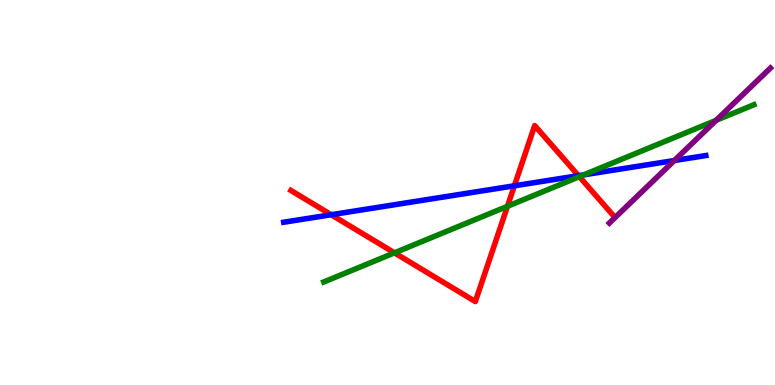[{'lines': ['blue', 'red'], 'intersections': [{'x': 4.27, 'y': 4.42}, {'x': 6.64, 'y': 5.17}, {'x': 7.46, 'y': 5.44}]}, {'lines': ['green', 'red'], 'intersections': [{'x': 5.09, 'y': 3.43}, {'x': 6.55, 'y': 4.64}, {'x': 7.48, 'y': 5.41}]}, {'lines': ['purple', 'red'], 'intersections': []}, {'lines': ['blue', 'green'], 'intersections': [{'x': 7.53, 'y': 5.46}]}, {'lines': ['blue', 'purple'], 'intersections': [{'x': 8.7, 'y': 5.83}]}, {'lines': ['green', 'purple'], 'intersections': [{'x': 9.24, 'y': 6.87}]}]